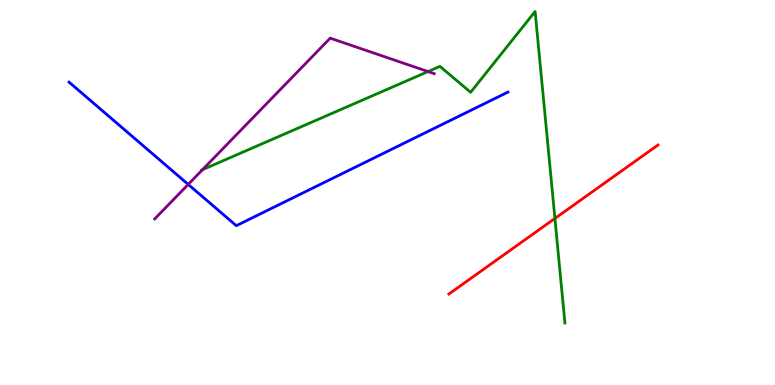[{'lines': ['blue', 'red'], 'intersections': []}, {'lines': ['green', 'red'], 'intersections': [{'x': 7.16, 'y': 4.33}]}, {'lines': ['purple', 'red'], 'intersections': []}, {'lines': ['blue', 'green'], 'intersections': []}, {'lines': ['blue', 'purple'], 'intersections': [{'x': 2.43, 'y': 5.21}]}, {'lines': ['green', 'purple'], 'intersections': [{'x': 2.61, 'y': 5.59}, {'x': 5.52, 'y': 8.14}]}]